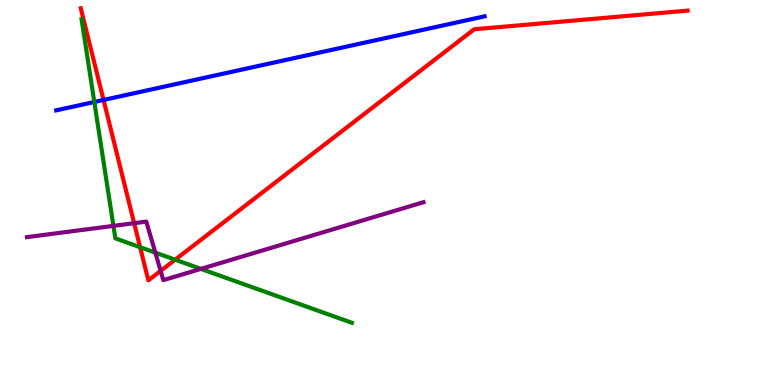[{'lines': ['blue', 'red'], 'intersections': [{'x': 1.34, 'y': 7.4}]}, {'lines': ['green', 'red'], 'intersections': [{'x': 1.81, 'y': 3.58}, {'x': 2.26, 'y': 3.25}]}, {'lines': ['purple', 'red'], 'intersections': [{'x': 1.73, 'y': 4.2}, {'x': 2.07, 'y': 2.96}]}, {'lines': ['blue', 'green'], 'intersections': [{'x': 1.22, 'y': 7.35}]}, {'lines': ['blue', 'purple'], 'intersections': []}, {'lines': ['green', 'purple'], 'intersections': [{'x': 1.46, 'y': 4.13}, {'x': 2.0, 'y': 3.44}, {'x': 2.59, 'y': 3.02}]}]